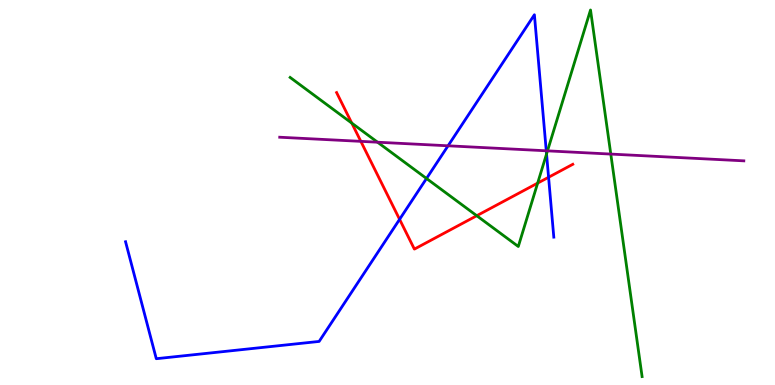[{'lines': ['blue', 'red'], 'intersections': [{'x': 5.16, 'y': 4.3}, {'x': 7.08, 'y': 5.4}]}, {'lines': ['green', 'red'], 'intersections': [{'x': 4.54, 'y': 6.8}, {'x': 6.15, 'y': 4.4}, {'x': 6.94, 'y': 5.24}]}, {'lines': ['purple', 'red'], 'intersections': [{'x': 4.66, 'y': 6.33}]}, {'lines': ['blue', 'green'], 'intersections': [{'x': 5.5, 'y': 5.36}, {'x': 7.05, 'y': 6.0}]}, {'lines': ['blue', 'purple'], 'intersections': [{'x': 5.78, 'y': 6.21}, {'x': 7.05, 'y': 6.08}]}, {'lines': ['green', 'purple'], 'intersections': [{'x': 4.87, 'y': 6.31}, {'x': 7.06, 'y': 6.08}, {'x': 7.88, 'y': 6.0}]}]